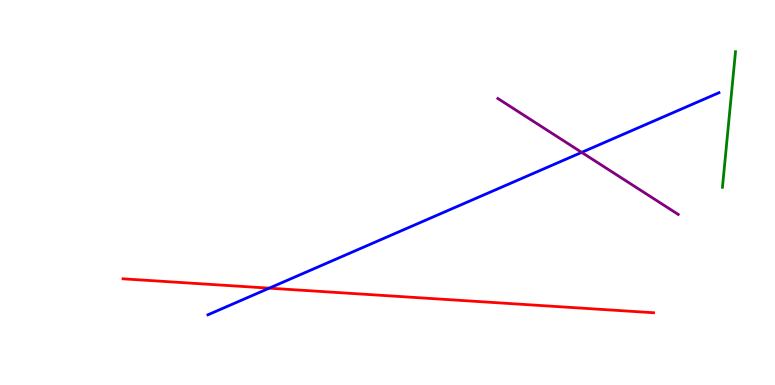[{'lines': ['blue', 'red'], 'intersections': [{'x': 3.47, 'y': 2.52}]}, {'lines': ['green', 'red'], 'intersections': []}, {'lines': ['purple', 'red'], 'intersections': []}, {'lines': ['blue', 'green'], 'intersections': []}, {'lines': ['blue', 'purple'], 'intersections': [{'x': 7.51, 'y': 6.04}]}, {'lines': ['green', 'purple'], 'intersections': []}]